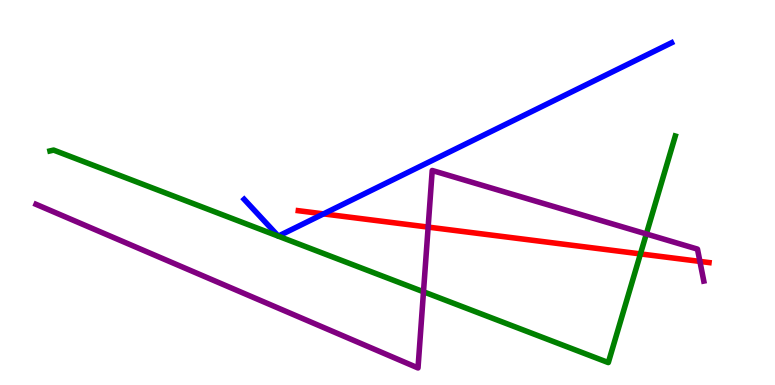[{'lines': ['blue', 'red'], 'intersections': [{'x': 4.17, 'y': 4.44}]}, {'lines': ['green', 'red'], 'intersections': [{'x': 8.26, 'y': 3.41}]}, {'lines': ['purple', 'red'], 'intersections': [{'x': 5.52, 'y': 4.1}, {'x': 9.03, 'y': 3.21}]}, {'lines': ['blue', 'green'], 'intersections': []}, {'lines': ['blue', 'purple'], 'intersections': []}, {'lines': ['green', 'purple'], 'intersections': [{'x': 5.46, 'y': 2.42}, {'x': 8.34, 'y': 3.92}]}]